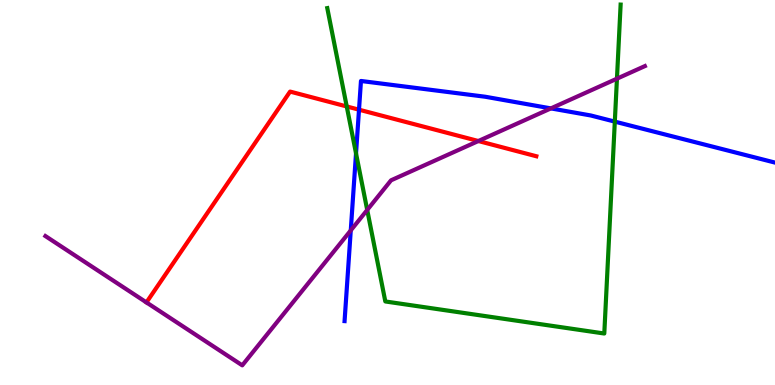[{'lines': ['blue', 'red'], 'intersections': [{'x': 4.63, 'y': 7.15}]}, {'lines': ['green', 'red'], 'intersections': [{'x': 4.47, 'y': 7.23}]}, {'lines': ['purple', 'red'], 'intersections': [{'x': 6.17, 'y': 6.34}]}, {'lines': ['blue', 'green'], 'intersections': [{'x': 4.59, 'y': 6.02}, {'x': 7.93, 'y': 6.84}]}, {'lines': ['blue', 'purple'], 'intersections': [{'x': 4.53, 'y': 4.02}, {'x': 7.11, 'y': 7.18}]}, {'lines': ['green', 'purple'], 'intersections': [{'x': 4.74, 'y': 4.55}, {'x': 7.96, 'y': 7.96}]}]